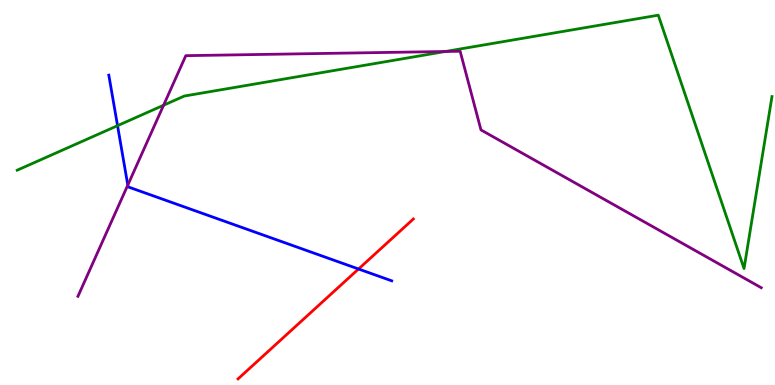[{'lines': ['blue', 'red'], 'intersections': [{'x': 4.63, 'y': 3.01}]}, {'lines': ['green', 'red'], 'intersections': []}, {'lines': ['purple', 'red'], 'intersections': []}, {'lines': ['blue', 'green'], 'intersections': [{'x': 1.52, 'y': 6.74}]}, {'lines': ['blue', 'purple'], 'intersections': [{'x': 1.65, 'y': 5.19}]}, {'lines': ['green', 'purple'], 'intersections': [{'x': 2.11, 'y': 7.27}, {'x': 5.75, 'y': 8.66}]}]